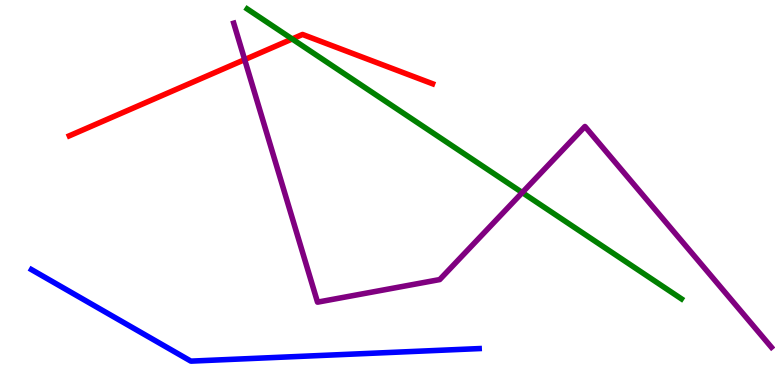[{'lines': ['blue', 'red'], 'intersections': []}, {'lines': ['green', 'red'], 'intersections': [{'x': 3.77, 'y': 8.99}]}, {'lines': ['purple', 'red'], 'intersections': [{'x': 3.16, 'y': 8.45}]}, {'lines': ['blue', 'green'], 'intersections': []}, {'lines': ['blue', 'purple'], 'intersections': []}, {'lines': ['green', 'purple'], 'intersections': [{'x': 6.74, 'y': 5.0}]}]